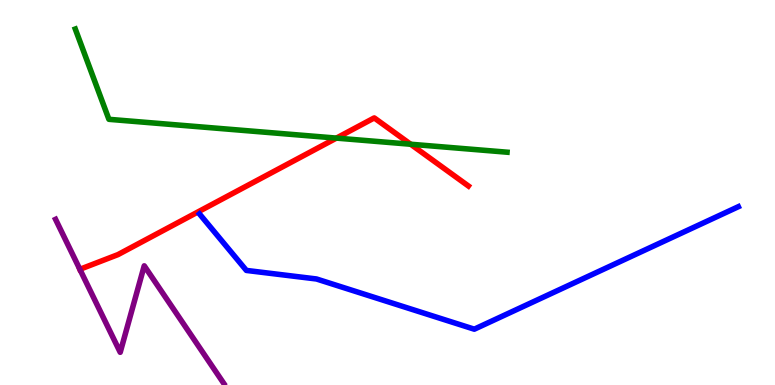[{'lines': ['blue', 'red'], 'intersections': []}, {'lines': ['green', 'red'], 'intersections': [{'x': 4.34, 'y': 6.41}, {'x': 5.3, 'y': 6.25}]}, {'lines': ['purple', 'red'], 'intersections': [{'x': 1.03, 'y': 3.01}]}, {'lines': ['blue', 'green'], 'intersections': []}, {'lines': ['blue', 'purple'], 'intersections': []}, {'lines': ['green', 'purple'], 'intersections': []}]